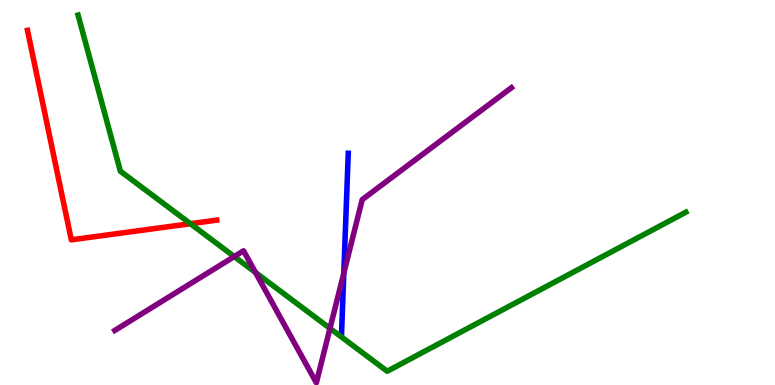[{'lines': ['blue', 'red'], 'intersections': []}, {'lines': ['green', 'red'], 'intersections': [{'x': 2.46, 'y': 4.19}]}, {'lines': ['purple', 'red'], 'intersections': []}, {'lines': ['blue', 'green'], 'intersections': []}, {'lines': ['blue', 'purple'], 'intersections': [{'x': 4.44, 'y': 2.9}]}, {'lines': ['green', 'purple'], 'intersections': [{'x': 3.02, 'y': 3.34}, {'x': 3.3, 'y': 2.92}, {'x': 4.26, 'y': 1.47}]}]